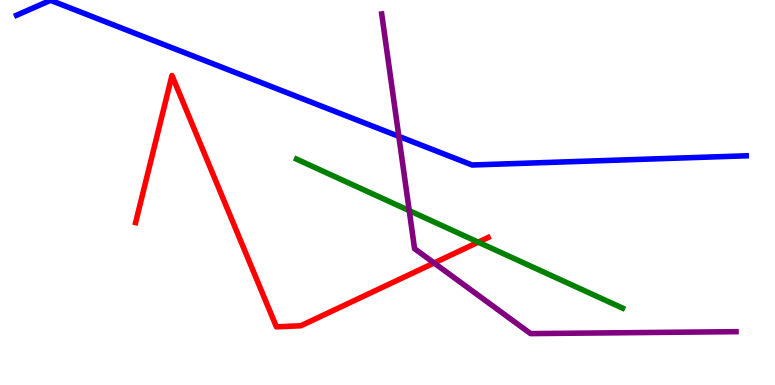[{'lines': ['blue', 'red'], 'intersections': []}, {'lines': ['green', 'red'], 'intersections': [{'x': 6.17, 'y': 3.71}]}, {'lines': ['purple', 'red'], 'intersections': [{'x': 5.6, 'y': 3.17}]}, {'lines': ['blue', 'green'], 'intersections': []}, {'lines': ['blue', 'purple'], 'intersections': [{'x': 5.15, 'y': 6.46}]}, {'lines': ['green', 'purple'], 'intersections': [{'x': 5.28, 'y': 4.53}]}]